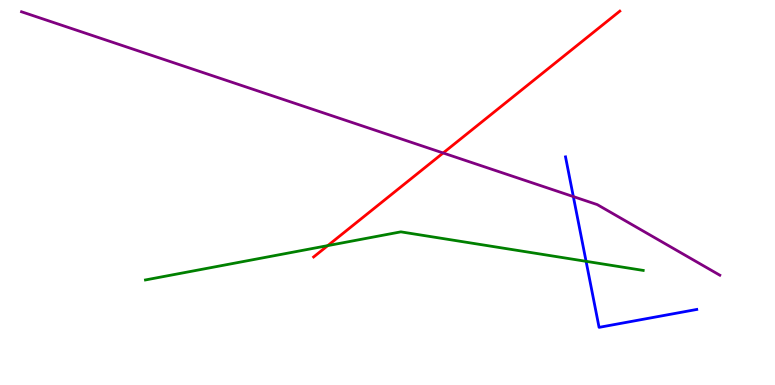[{'lines': ['blue', 'red'], 'intersections': []}, {'lines': ['green', 'red'], 'intersections': [{'x': 4.23, 'y': 3.62}]}, {'lines': ['purple', 'red'], 'intersections': [{'x': 5.72, 'y': 6.03}]}, {'lines': ['blue', 'green'], 'intersections': [{'x': 7.56, 'y': 3.21}]}, {'lines': ['blue', 'purple'], 'intersections': [{'x': 7.4, 'y': 4.89}]}, {'lines': ['green', 'purple'], 'intersections': []}]